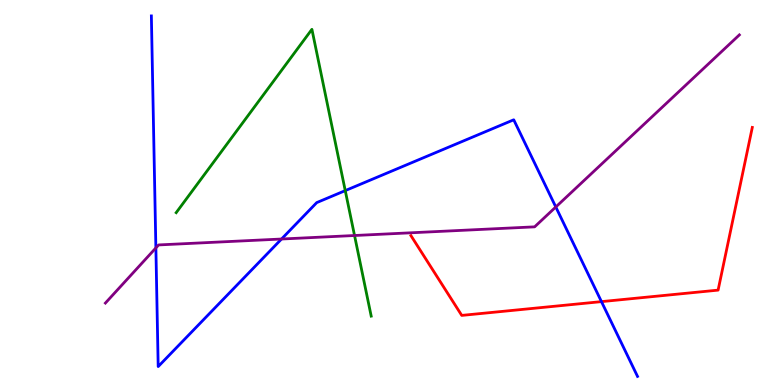[{'lines': ['blue', 'red'], 'intersections': [{'x': 7.76, 'y': 2.17}]}, {'lines': ['green', 'red'], 'intersections': []}, {'lines': ['purple', 'red'], 'intersections': []}, {'lines': ['blue', 'green'], 'intersections': [{'x': 4.45, 'y': 5.05}]}, {'lines': ['blue', 'purple'], 'intersections': [{'x': 2.01, 'y': 3.56}, {'x': 3.63, 'y': 3.79}, {'x': 7.17, 'y': 4.62}]}, {'lines': ['green', 'purple'], 'intersections': [{'x': 4.57, 'y': 3.88}]}]